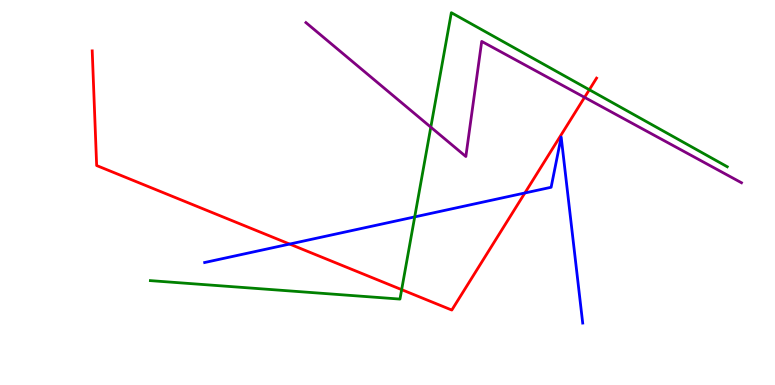[{'lines': ['blue', 'red'], 'intersections': [{'x': 3.74, 'y': 3.66}, {'x': 6.77, 'y': 4.99}]}, {'lines': ['green', 'red'], 'intersections': [{'x': 5.18, 'y': 2.48}, {'x': 7.6, 'y': 7.67}]}, {'lines': ['purple', 'red'], 'intersections': [{'x': 7.54, 'y': 7.47}]}, {'lines': ['blue', 'green'], 'intersections': [{'x': 5.35, 'y': 4.37}]}, {'lines': ['blue', 'purple'], 'intersections': []}, {'lines': ['green', 'purple'], 'intersections': [{'x': 5.56, 'y': 6.7}]}]